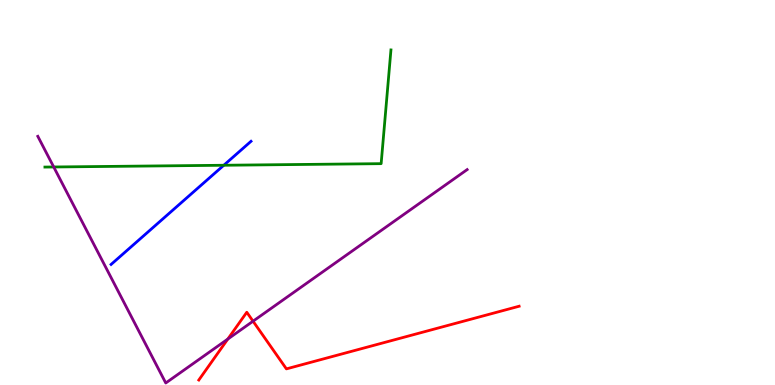[{'lines': ['blue', 'red'], 'intersections': []}, {'lines': ['green', 'red'], 'intersections': []}, {'lines': ['purple', 'red'], 'intersections': [{'x': 2.94, 'y': 1.19}, {'x': 3.27, 'y': 1.66}]}, {'lines': ['blue', 'green'], 'intersections': [{'x': 2.89, 'y': 5.71}]}, {'lines': ['blue', 'purple'], 'intersections': []}, {'lines': ['green', 'purple'], 'intersections': [{'x': 0.693, 'y': 5.66}]}]